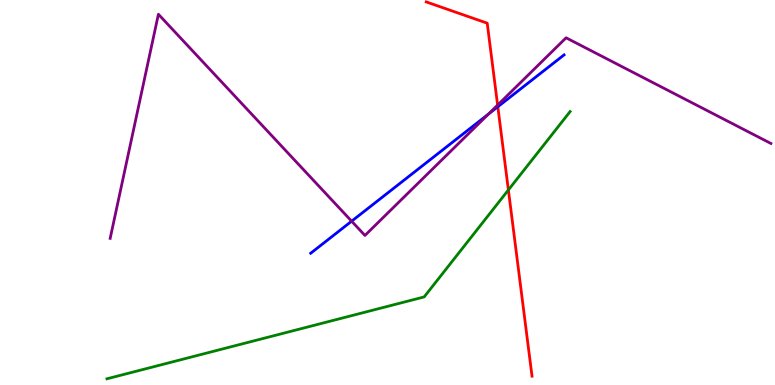[{'lines': ['blue', 'red'], 'intersections': [{'x': 6.42, 'y': 7.23}]}, {'lines': ['green', 'red'], 'intersections': [{'x': 6.56, 'y': 5.07}]}, {'lines': ['purple', 'red'], 'intersections': [{'x': 6.42, 'y': 7.27}]}, {'lines': ['blue', 'green'], 'intersections': []}, {'lines': ['blue', 'purple'], 'intersections': [{'x': 4.54, 'y': 4.25}, {'x': 6.3, 'y': 7.04}]}, {'lines': ['green', 'purple'], 'intersections': []}]